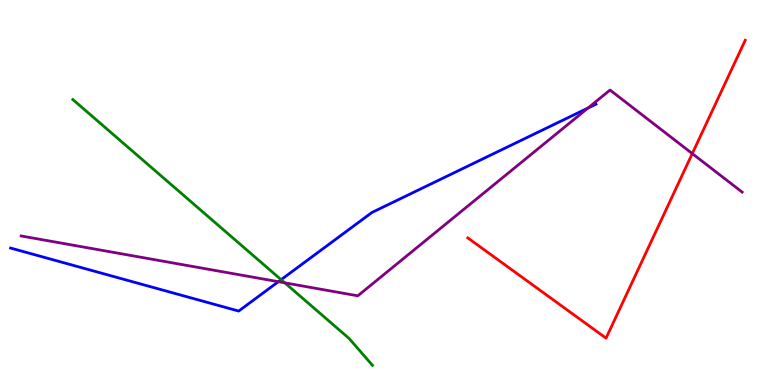[{'lines': ['blue', 'red'], 'intersections': []}, {'lines': ['green', 'red'], 'intersections': []}, {'lines': ['purple', 'red'], 'intersections': [{'x': 8.93, 'y': 6.01}]}, {'lines': ['blue', 'green'], 'intersections': [{'x': 3.63, 'y': 2.74}]}, {'lines': ['blue', 'purple'], 'intersections': [{'x': 3.59, 'y': 2.68}, {'x': 7.59, 'y': 7.19}]}, {'lines': ['green', 'purple'], 'intersections': [{'x': 3.67, 'y': 2.65}]}]